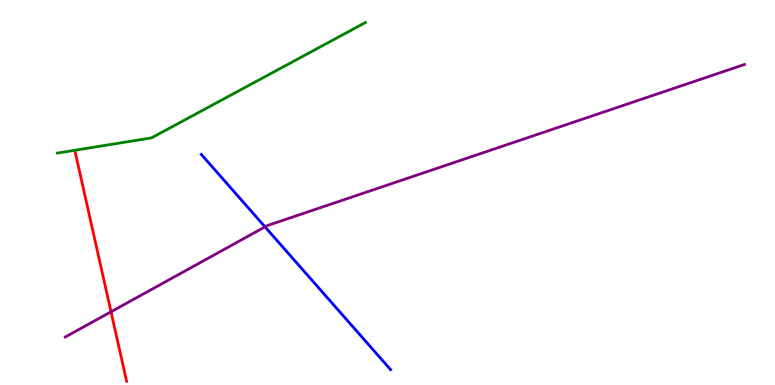[{'lines': ['blue', 'red'], 'intersections': []}, {'lines': ['green', 'red'], 'intersections': []}, {'lines': ['purple', 'red'], 'intersections': [{'x': 1.43, 'y': 1.9}]}, {'lines': ['blue', 'green'], 'intersections': []}, {'lines': ['blue', 'purple'], 'intersections': [{'x': 3.42, 'y': 4.11}]}, {'lines': ['green', 'purple'], 'intersections': []}]